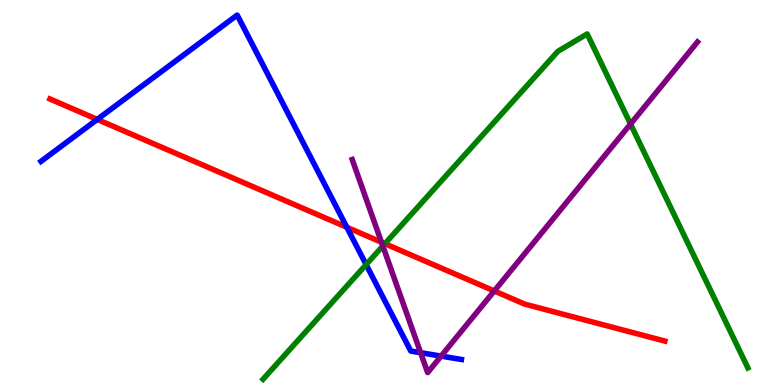[{'lines': ['blue', 'red'], 'intersections': [{'x': 1.25, 'y': 6.9}, {'x': 4.48, 'y': 4.1}]}, {'lines': ['green', 'red'], 'intersections': [{'x': 4.97, 'y': 3.67}]}, {'lines': ['purple', 'red'], 'intersections': [{'x': 4.92, 'y': 3.71}, {'x': 6.38, 'y': 2.44}]}, {'lines': ['blue', 'green'], 'intersections': [{'x': 4.72, 'y': 3.13}]}, {'lines': ['blue', 'purple'], 'intersections': [{'x': 5.43, 'y': 0.839}, {'x': 5.69, 'y': 0.751}]}, {'lines': ['green', 'purple'], 'intersections': [{'x': 4.94, 'y': 3.61}, {'x': 8.14, 'y': 6.78}]}]